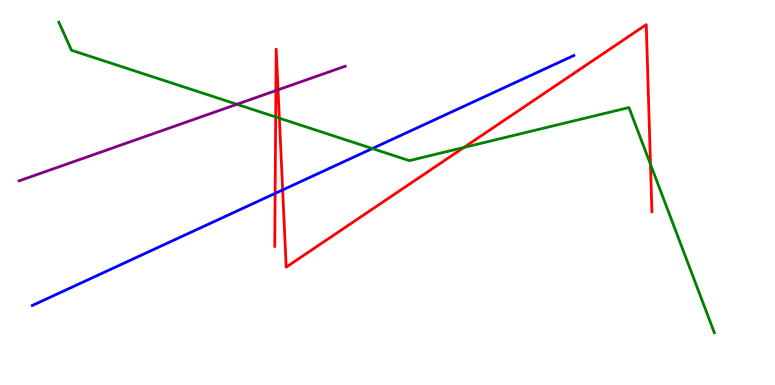[{'lines': ['blue', 'red'], 'intersections': [{'x': 3.55, 'y': 4.98}, {'x': 3.65, 'y': 5.07}]}, {'lines': ['green', 'red'], 'intersections': [{'x': 3.56, 'y': 6.96}, {'x': 3.6, 'y': 6.93}, {'x': 5.99, 'y': 6.17}, {'x': 8.39, 'y': 5.73}]}, {'lines': ['purple', 'red'], 'intersections': [{'x': 3.56, 'y': 7.65}, {'x': 3.59, 'y': 7.67}]}, {'lines': ['blue', 'green'], 'intersections': [{'x': 4.8, 'y': 6.14}]}, {'lines': ['blue', 'purple'], 'intersections': []}, {'lines': ['green', 'purple'], 'intersections': [{'x': 3.06, 'y': 7.29}]}]